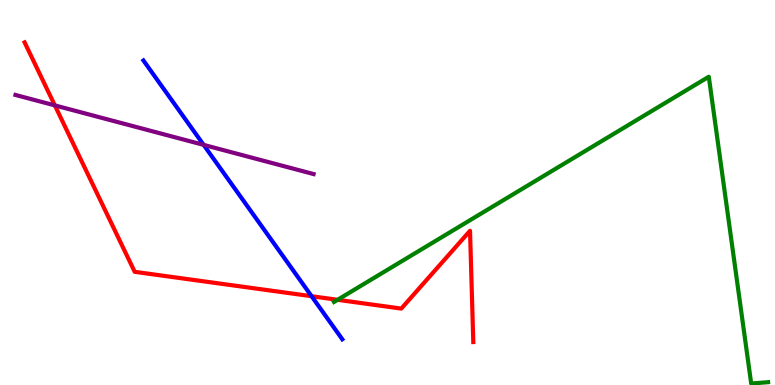[{'lines': ['blue', 'red'], 'intersections': [{'x': 4.02, 'y': 2.31}]}, {'lines': ['green', 'red'], 'intersections': [{'x': 4.36, 'y': 2.21}]}, {'lines': ['purple', 'red'], 'intersections': [{'x': 0.708, 'y': 7.26}]}, {'lines': ['blue', 'green'], 'intersections': []}, {'lines': ['blue', 'purple'], 'intersections': [{'x': 2.63, 'y': 6.24}]}, {'lines': ['green', 'purple'], 'intersections': []}]